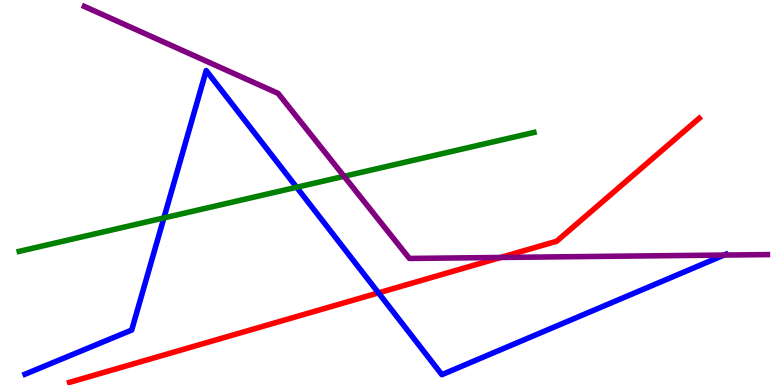[{'lines': ['blue', 'red'], 'intersections': [{'x': 4.88, 'y': 2.39}]}, {'lines': ['green', 'red'], 'intersections': []}, {'lines': ['purple', 'red'], 'intersections': [{'x': 6.46, 'y': 3.31}]}, {'lines': ['blue', 'green'], 'intersections': [{'x': 2.11, 'y': 4.34}, {'x': 3.83, 'y': 5.14}]}, {'lines': ['blue', 'purple'], 'intersections': [{'x': 9.34, 'y': 3.38}]}, {'lines': ['green', 'purple'], 'intersections': [{'x': 4.44, 'y': 5.42}]}]